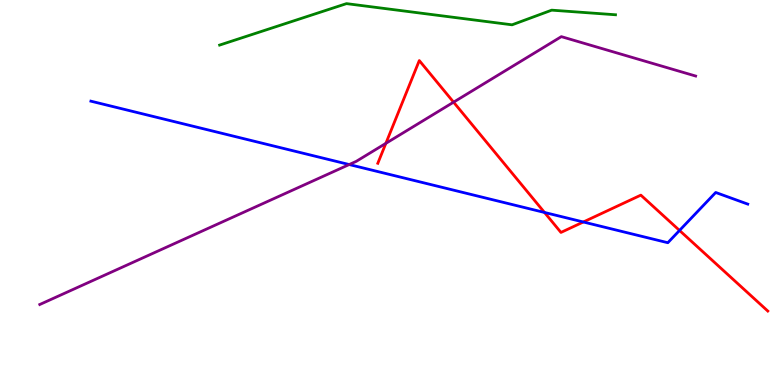[{'lines': ['blue', 'red'], 'intersections': [{'x': 7.03, 'y': 4.48}, {'x': 7.53, 'y': 4.23}, {'x': 8.77, 'y': 4.01}]}, {'lines': ['green', 'red'], 'intersections': []}, {'lines': ['purple', 'red'], 'intersections': [{'x': 4.98, 'y': 6.28}, {'x': 5.85, 'y': 7.35}]}, {'lines': ['blue', 'green'], 'intersections': []}, {'lines': ['blue', 'purple'], 'intersections': [{'x': 4.51, 'y': 5.73}]}, {'lines': ['green', 'purple'], 'intersections': []}]